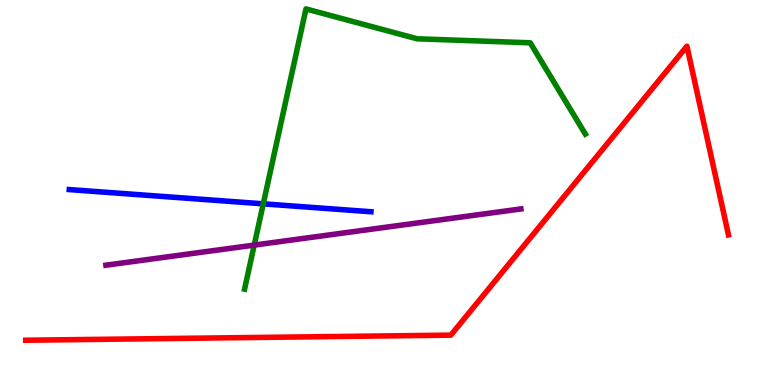[{'lines': ['blue', 'red'], 'intersections': []}, {'lines': ['green', 'red'], 'intersections': []}, {'lines': ['purple', 'red'], 'intersections': []}, {'lines': ['blue', 'green'], 'intersections': [{'x': 3.4, 'y': 4.71}]}, {'lines': ['blue', 'purple'], 'intersections': []}, {'lines': ['green', 'purple'], 'intersections': [{'x': 3.28, 'y': 3.63}]}]